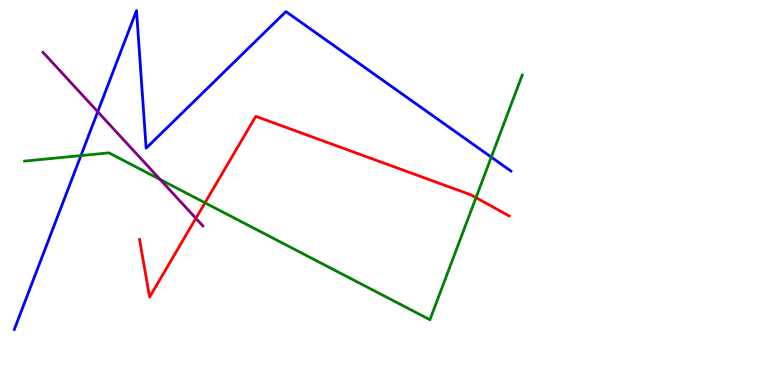[{'lines': ['blue', 'red'], 'intersections': []}, {'lines': ['green', 'red'], 'intersections': [{'x': 2.64, 'y': 4.73}, {'x': 6.14, 'y': 4.87}]}, {'lines': ['purple', 'red'], 'intersections': [{'x': 2.53, 'y': 4.33}]}, {'lines': ['blue', 'green'], 'intersections': [{'x': 1.04, 'y': 5.96}, {'x': 6.34, 'y': 5.92}]}, {'lines': ['blue', 'purple'], 'intersections': [{'x': 1.26, 'y': 7.1}]}, {'lines': ['green', 'purple'], 'intersections': [{'x': 2.07, 'y': 5.34}]}]